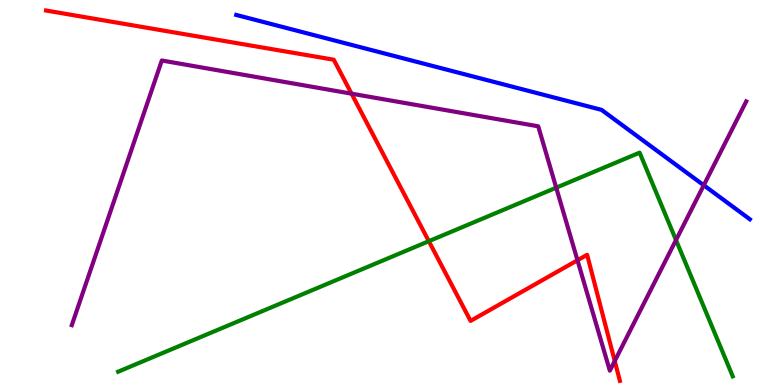[{'lines': ['blue', 'red'], 'intersections': []}, {'lines': ['green', 'red'], 'intersections': [{'x': 5.53, 'y': 3.74}]}, {'lines': ['purple', 'red'], 'intersections': [{'x': 4.54, 'y': 7.57}, {'x': 7.45, 'y': 3.24}, {'x': 7.93, 'y': 0.623}]}, {'lines': ['blue', 'green'], 'intersections': []}, {'lines': ['blue', 'purple'], 'intersections': [{'x': 9.08, 'y': 5.19}]}, {'lines': ['green', 'purple'], 'intersections': [{'x': 7.18, 'y': 5.13}, {'x': 8.72, 'y': 3.76}]}]